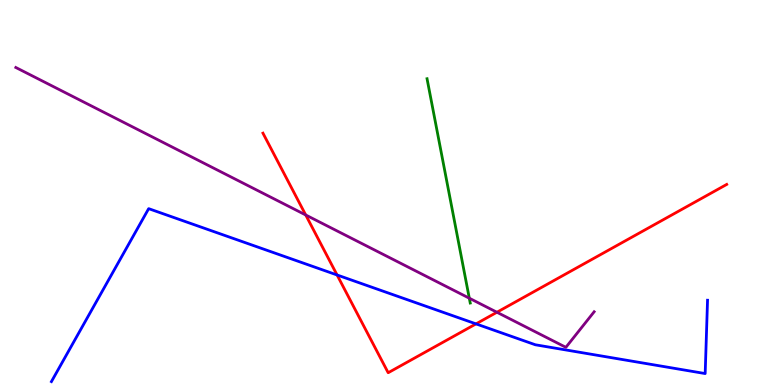[{'lines': ['blue', 'red'], 'intersections': [{'x': 4.35, 'y': 2.86}, {'x': 6.14, 'y': 1.59}]}, {'lines': ['green', 'red'], 'intersections': []}, {'lines': ['purple', 'red'], 'intersections': [{'x': 3.94, 'y': 4.42}, {'x': 6.41, 'y': 1.89}]}, {'lines': ['blue', 'green'], 'intersections': []}, {'lines': ['blue', 'purple'], 'intersections': []}, {'lines': ['green', 'purple'], 'intersections': [{'x': 6.06, 'y': 2.25}]}]